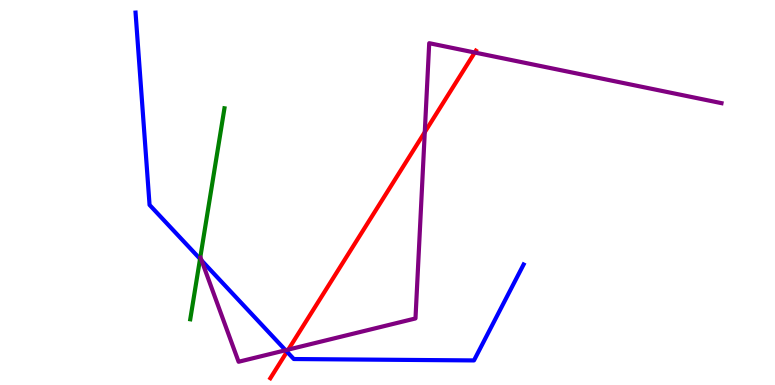[{'lines': ['blue', 'red'], 'intersections': [{'x': 3.7, 'y': 0.864}]}, {'lines': ['green', 'red'], 'intersections': []}, {'lines': ['purple', 'red'], 'intersections': [{'x': 3.72, 'y': 0.92}, {'x': 5.48, 'y': 6.57}, {'x': 6.13, 'y': 8.64}]}, {'lines': ['blue', 'green'], 'intersections': [{'x': 2.58, 'y': 3.28}]}, {'lines': ['blue', 'purple'], 'intersections': [{'x': 2.6, 'y': 3.23}, {'x': 3.69, 'y': 0.903}]}, {'lines': ['green', 'purple'], 'intersections': []}]